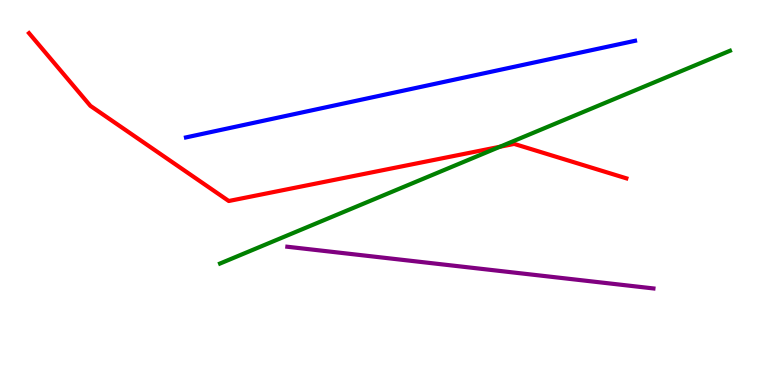[{'lines': ['blue', 'red'], 'intersections': []}, {'lines': ['green', 'red'], 'intersections': [{'x': 6.45, 'y': 6.19}]}, {'lines': ['purple', 'red'], 'intersections': []}, {'lines': ['blue', 'green'], 'intersections': []}, {'lines': ['blue', 'purple'], 'intersections': []}, {'lines': ['green', 'purple'], 'intersections': []}]